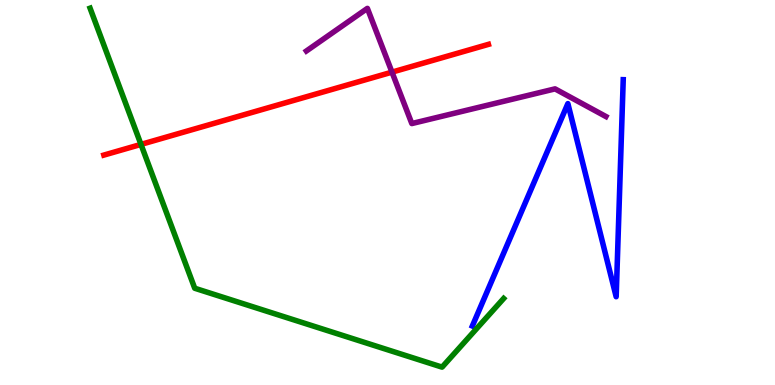[{'lines': ['blue', 'red'], 'intersections': []}, {'lines': ['green', 'red'], 'intersections': [{'x': 1.82, 'y': 6.25}]}, {'lines': ['purple', 'red'], 'intersections': [{'x': 5.06, 'y': 8.13}]}, {'lines': ['blue', 'green'], 'intersections': []}, {'lines': ['blue', 'purple'], 'intersections': []}, {'lines': ['green', 'purple'], 'intersections': []}]